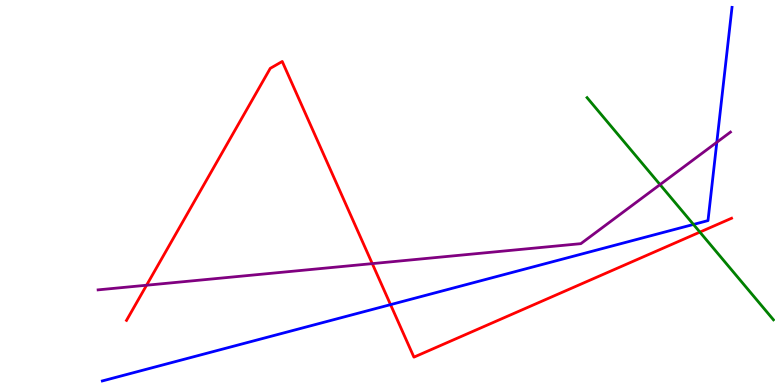[{'lines': ['blue', 'red'], 'intersections': [{'x': 5.04, 'y': 2.09}]}, {'lines': ['green', 'red'], 'intersections': [{'x': 9.03, 'y': 3.97}]}, {'lines': ['purple', 'red'], 'intersections': [{'x': 1.89, 'y': 2.59}, {'x': 4.8, 'y': 3.15}]}, {'lines': ['blue', 'green'], 'intersections': [{'x': 8.95, 'y': 4.17}]}, {'lines': ['blue', 'purple'], 'intersections': [{'x': 9.25, 'y': 6.3}]}, {'lines': ['green', 'purple'], 'intersections': [{'x': 8.52, 'y': 5.2}]}]